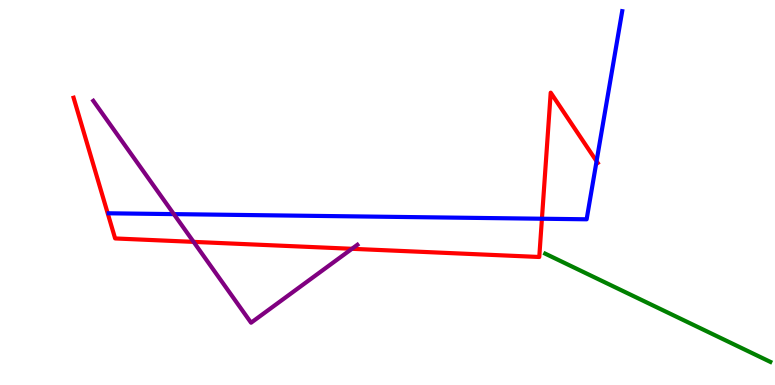[{'lines': ['blue', 'red'], 'intersections': [{'x': 6.99, 'y': 4.32}, {'x': 7.7, 'y': 5.81}]}, {'lines': ['green', 'red'], 'intersections': []}, {'lines': ['purple', 'red'], 'intersections': [{'x': 2.5, 'y': 3.72}, {'x': 4.54, 'y': 3.54}]}, {'lines': ['blue', 'green'], 'intersections': []}, {'lines': ['blue', 'purple'], 'intersections': [{'x': 2.24, 'y': 4.44}]}, {'lines': ['green', 'purple'], 'intersections': []}]